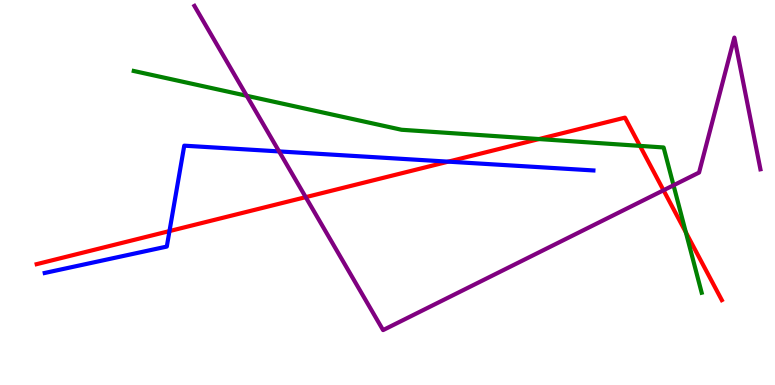[{'lines': ['blue', 'red'], 'intersections': [{'x': 2.19, 'y': 4.0}, {'x': 5.78, 'y': 5.8}]}, {'lines': ['green', 'red'], 'intersections': [{'x': 6.95, 'y': 6.39}, {'x': 8.26, 'y': 6.21}, {'x': 8.85, 'y': 3.96}]}, {'lines': ['purple', 'red'], 'intersections': [{'x': 3.94, 'y': 4.88}, {'x': 8.56, 'y': 5.06}]}, {'lines': ['blue', 'green'], 'intersections': []}, {'lines': ['blue', 'purple'], 'intersections': [{'x': 3.6, 'y': 6.07}]}, {'lines': ['green', 'purple'], 'intersections': [{'x': 3.18, 'y': 7.51}, {'x': 8.69, 'y': 5.19}]}]